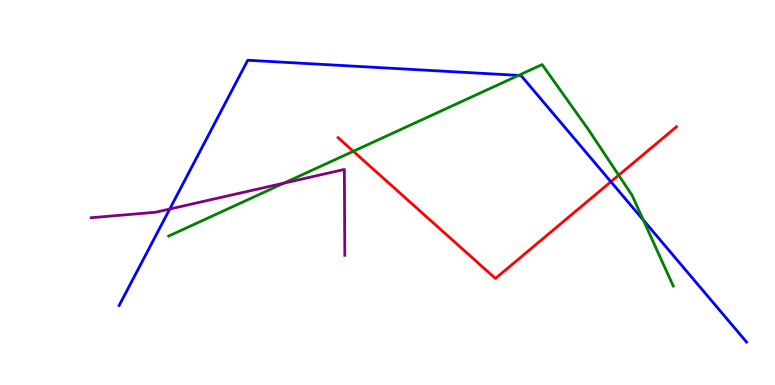[{'lines': ['blue', 'red'], 'intersections': [{'x': 7.88, 'y': 5.28}]}, {'lines': ['green', 'red'], 'intersections': [{'x': 4.56, 'y': 6.07}, {'x': 7.98, 'y': 5.45}]}, {'lines': ['purple', 'red'], 'intersections': []}, {'lines': ['blue', 'green'], 'intersections': [{'x': 6.69, 'y': 8.04}, {'x': 8.3, 'y': 4.28}]}, {'lines': ['blue', 'purple'], 'intersections': [{'x': 2.19, 'y': 4.57}]}, {'lines': ['green', 'purple'], 'intersections': [{'x': 3.66, 'y': 5.24}]}]